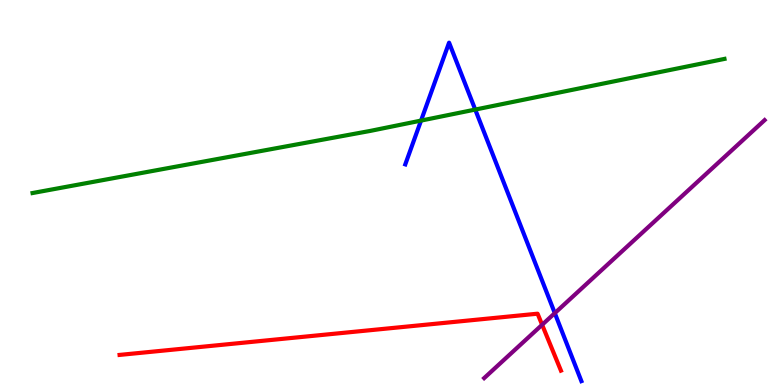[{'lines': ['blue', 'red'], 'intersections': []}, {'lines': ['green', 'red'], 'intersections': []}, {'lines': ['purple', 'red'], 'intersections': [{'x': 7.0, 'y': 1.56}]}, {'lines': ['blue', 'green'], 'intersections': [{'x': 5.43, 'y': 6.87}, {'x': 6.13, 'y': 7.15}]}, {'lines': ['blue', 'purple'], 'intersections': [{'x': 7.16, 'y': 1.87}]}, {'lines': ['green', 'purple'], 'intersections': []}]